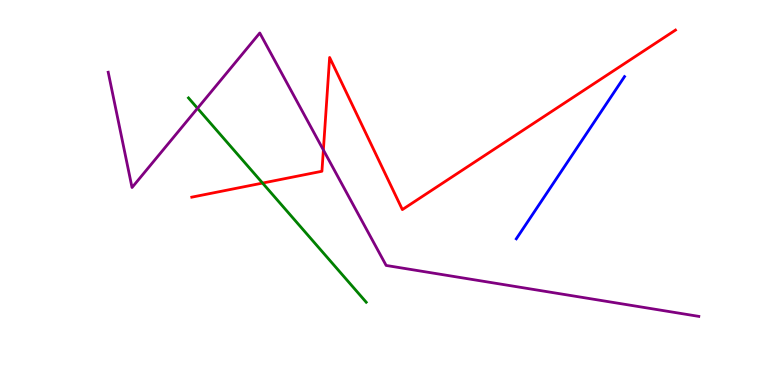[{'lines': ['blue', 'red'], 'intersections': []}, {'lines': ['green', 'red'], 'intersections': [{'x': 3.39, 'y': 5.24}]}, {'lines': ['purple', 'red'], 'intersections': [{'x': 4.17, 'y': 6.1}]}, {'lines': ['blue', 'green'], 'intersections': []}, {'lines': ['blue', 'purple'], 'intersections': []}, {'lines': ['green', 'purple'], 'intersections': [{'x': 2.55, 'y': 7.19}]}]